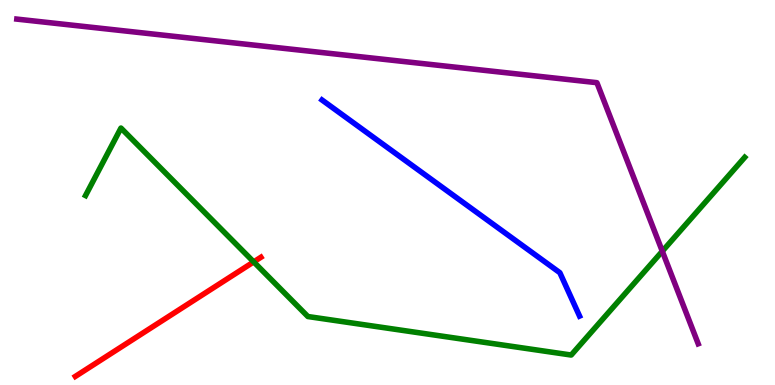[{'lines': ['blue', 'red'], 'intersections': []}, {'lines': ['green', 'red'], 'intersections': [{'x': 3.27, 'y': 3.2}]}, {'lines': ['purple', 'red'], 'intersections': []}, {'lines': ['blue', 'green'], 'intersections': []}, {'lines': ['blue', 'purple'], 'intersections': []}, {'lines': ['green', 'purple'], 'intersections': [{'x': 8.55, 'y': 3.47}]}]